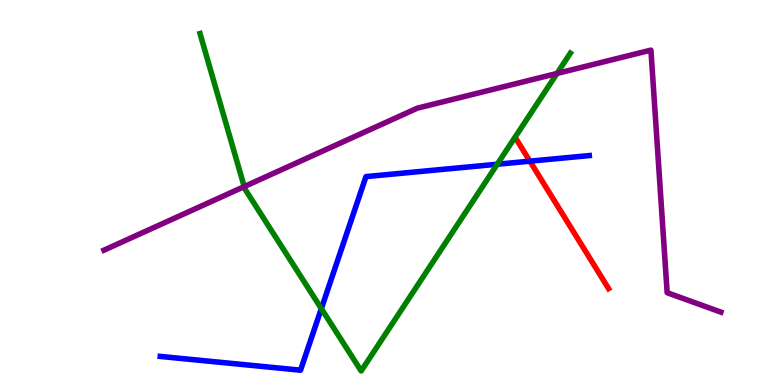[{'lines': ['blue', 'red'], 'intersections': [{'x': 6.84, 'y': 5.81}]}, {'lines': ['green', 'red'], 'intersections': []}, {'lines': ['purple', 'red'], 'intersections': []}, {'lines': ['blue', 'green'], 'intersections': [{'x': 4.15, 'y': 1.98}, {'x': 6.42, 'y': 5.73}]}, {'lines': ['blue', 'purple'], 'intersections': []}, {'lines': ['green', 'purple'], 'intersections': [{'x': 3.15, 'y': 5.15}, {'x': 7.19, 'y': 8.09}]}]